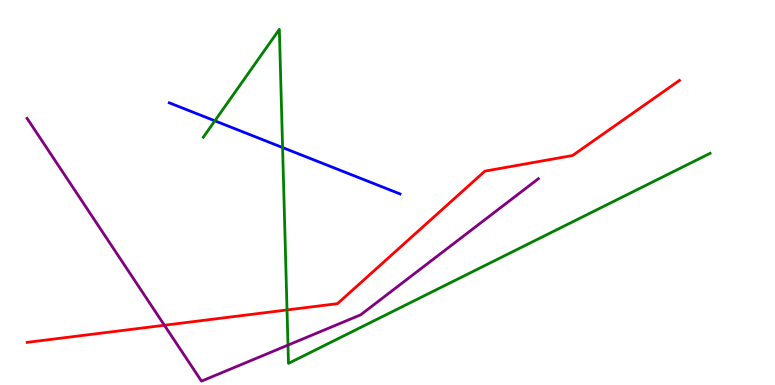[{'lines': ['blue', 'red'], 'intersections': []}, {'lines': ['green', 'red'], 'intersections': [{'x': 3.7, 'y': 1.95}]}, {'lines': ['purple', 'red'], 'intersections': [{'x': 2.12, 'y': 1.55}]}, {'lines': ['blue', 'green'], 'intersections': [{'x': 2.77, 'y': 6.86}, {'x': 3.65, 'y': 6.17}]}, {'lines': ['blue', 'purple'], 'intersections': []}, {'lines': ['green', 'purple'], 'intersections': [{'x': 3.72, 'y': 1.04}]}]